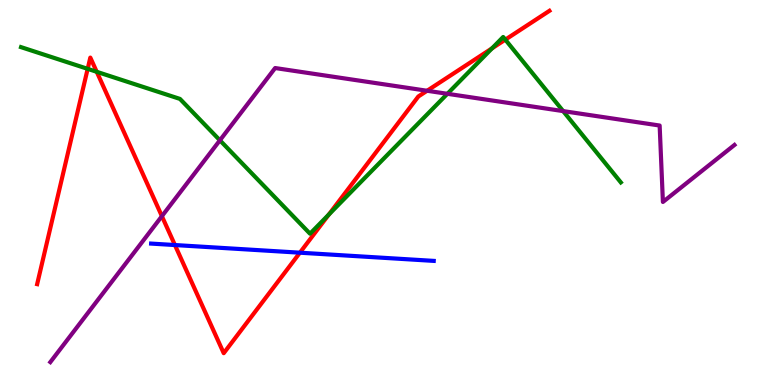[{'lines': ['blue', 'red'], 'intersections': [{'x': 2.26, 'y': 3.64}, {'x': 3.87, 'y': 3.44}]}, {'lines': ['green', 'red'], 'intersections': [{'x': 1.13, 'y': 8.21}, {'x': 1.25, 'y': 8.14}, {'x': 4.24, 'y': 4.43}, {'x': 6.35, 'y': 8.74}, {'x': 6.52, 'y': 8.97}]}, {'lines': ['purple', 'red'], 'intersections': [{'x': 2.09, 'y': 4.38}, {'x': 5.51, 'y': 7.64}]}, {'lines': ['blue', 'green'], 'intersections': []}, {'lines': ['blue', 'purple'], 'intersections': []}, {'lines': ['green', 'purple'], 'intersections': [{'x': 2.84, 'y': 6.36}, {'x': 5.77, 'y': 7.56}, {'x': 7.27, 'y': 7.11}]}]